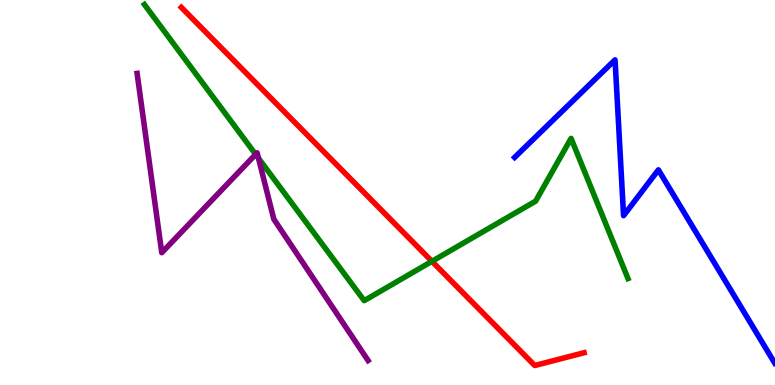[{'lines': ['blue', 'red'], 'intersections': []}, {'lines': ['green', 'red'], 'intersections': [{'x': 5.57, 'y': 3.21}]}, {'lines': ['purple', 'red'], 'intersections': []}, {'lines': ['blue', 'green'], 'intersections': []}, {'lines': ['blue', 'purple'], 'intersections': []}, {'lines': ['green', 'purple'], 'intersections': [{'x': 3.3, 'y': 5.99}, {'x': 3.34, 'y': 5.89}]}]